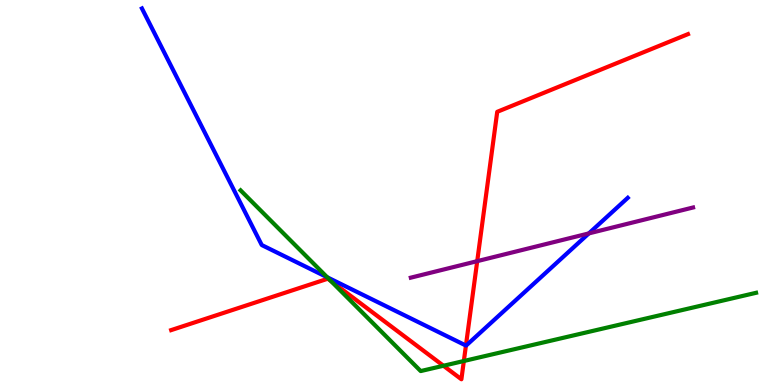[{'lines': ['blue', 'red'], 'intersections': [{'x': 6.01, 'y': 1.03}]}, {'lines': ['green', 'red'], 'intersections': [{'x': 4.27, 'y': 2.7}, {'x': 5.72, 'y': 0.5}, {'x': 5.99, 'y': 0.623}]}, {'lines': ['purple', 'red'], 'intersections': [{'x': 6.16, 'y': 3.22}]}, {'lines': ['blue', 'green'], 'intersections': [{'x': 4.22, 'y': 2.8}]}, {'lines': ['blue', 'purple'], 'intersections': [{'x': 7.6, 'y': 3.94}]}, {'lines': ['green', 'purple'], 'intersections': []}]